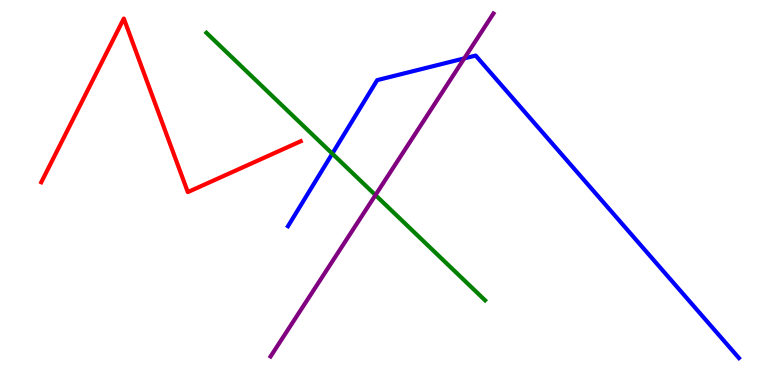[{'lines': ['blue', 'red'], 'intersections': []}, {'lines': ['green', 'red'], 'intersections': []}, {'lines': ['purple', 'red'], 'intersections': []}, {'lines': ['blue', 'green'], 'intersections': [{'x': 4.29, 'y': 6.01}]}, {'lines': ['blue', 'purple'], 'intersections': [{'x': 5.99, 'y': 8.48}]}, {'lines': ['green', 'purple'], 'intersections': [{'x': 4.84, 'y': 4.93}]}]